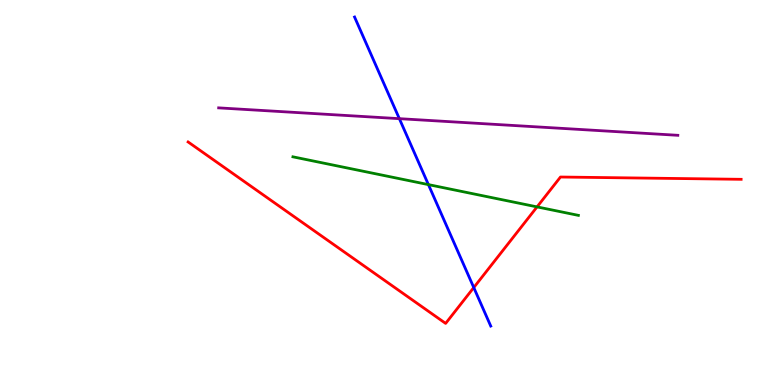[{'lines': ['blue', 'red'], 'intersections': [{'x': 6.11, 'y': 2.53}]}, {'lines': ['green', 'red'], 'intersections': [{'x': 6.93, 'y': 4.63}]}, {'lines': ['purple', 'red'], 'intersections': []}, {'lines': ['blue', 'green'], 'intersections': [{'x': 5.53, 'y': 5.2}]}, {'lines': ['blue', 'purple'], 'intersections': [{'x': 5.15, 'y': 6.92}]}, {'lines': ['green', 'purple'], 'intersections': []}]